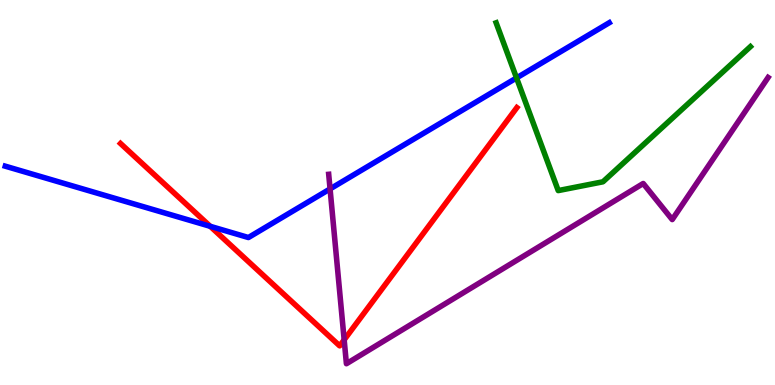[{'lines': ['blue', 'red'], 'intersections': [{'x': 2.71, 'y': 4.12}]}, {'lines': ['green', 'red'], 'intersections': []}, {'lines': ['purple', 'red'], 'intersections': [{'x': 4.44, 'y': 1.17}]}, {'lines': ['blue', 'green'], 'intersections': [{'x': 6.66, 'y': 7.98}]}, {'lines': ['blue', 'purple'], 'intersections': [{'x': 4.26, 'y': 5.09}]}, {'lines': ['green', 'purple'], 'intersections': []}]